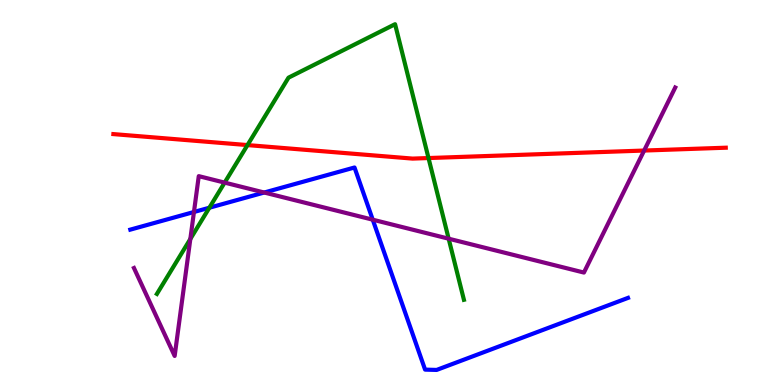[{'lines': ['blue', 'red'], 'intersections': []}, {'lines': ['green', 'red'], 'intersections': [{'x': 3.19, 'y': 6.23}, {'x': 5.53, 'y': 5.89}]}, {'lines': ['purple', 'red'], 'intersections': [{'x': 8.31, 'y': 6.09}]}, {'lines': ['blue', 'green'], 'intersections': [{'x': 2.7, 'y': 4.6}]}, {'lines': ['blue', 'purple'], 'intersections': [{'x': 2.5, 'y': 4.49}, {'x': 3.41, 'y': 5.0}, {'x': 4.81, 'y': 4.29}]}, {'lines': ['green', 'purple'], 'intersections': [{'x': 2.46, 'y': 3.79}, {'x': 2.9, 'y': 5.26}, {'x': 5.79, 'y': 3.8}]}]